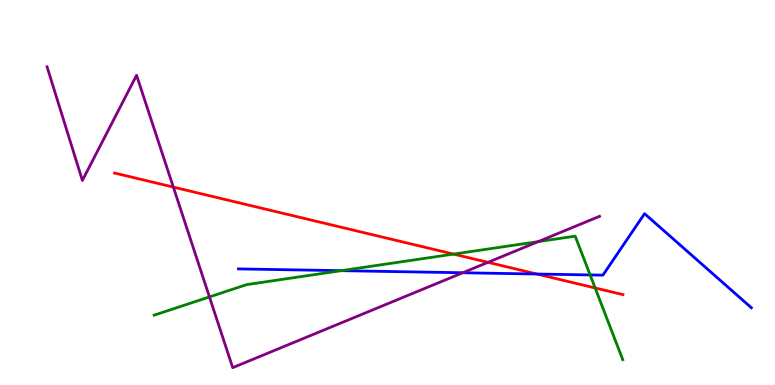[{'lines': ['blue', 'red'], 'intersections': [{'x': 6.93, 'y': 2.88}]}, {'lines': ['green', 'red'], 'intersections': [{'x': 5.85, 'y': 3.4}, {'x': 7.68, 'y': 2.52}]}, {'lines': ['purple', 'red'], 'intersections': [{'x': 2.24, 'y': 5.14}, {'x': 6.3, 'y': 3.19}]}, {'lines': ['blue', 'green'], 'intersections': [{'x': 4.4, 'y': 2.97}, {'x': 7.61, 'y': 2.86}]}, {'lines': ['blue', 'purple'], 'intersections': [{'x': 5.97, 'y': 2.92}]}, {'lines': ['green', 'purple'], 'intersections': [{'x': 2.7, 'y': 2.29}, {'x': 6.94, 'y': 3.72}]}]